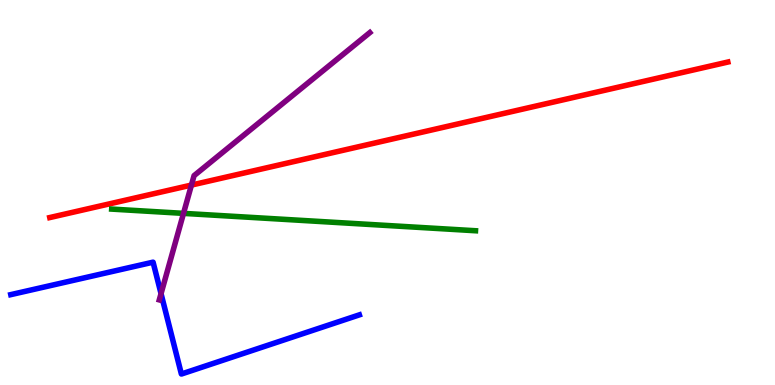[{'lines': ['blue', 'red'], 'intersections': []}, {'lines': ['green', 'red'], 'intersections': []}, {'lines': ['purple', 'red'], 'intersections': [{'x': 2.47, 'y': 5.19}]}, {'lines': ['blue', 'green'], 'intersections': []}, {'lines': ['blue', 'purple'], 'intersections': [{'x': 2.08, 'y': 2.37}]}, {'lines': ['green', 'purple'], 'intersections': [{'x': 2.37, 'y': 4.46}]}]